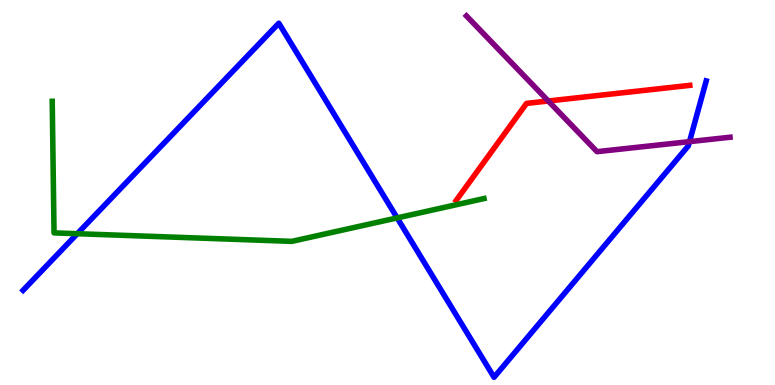[{'lines': ['blue', 'red'], 'intersections': []}, {'lines': ['green', 'red'], 'intersections': []}, {'lines': ['purple', 'red'], 'intersections': [{'x': 7.07, 'y': 7.38}]}, {'lines': ['blue', 'green'], 'intersections': [{'x': 0.997, 'y': 3.93}, {'x': 5.12, 'y': 4.34}]}, {'lines': ['blue', 'purple'], 'intersections': [{'x': 8.9, 'y': 6.32}]}, {'lines': ['green', 'purple'], 'intersections': []}]